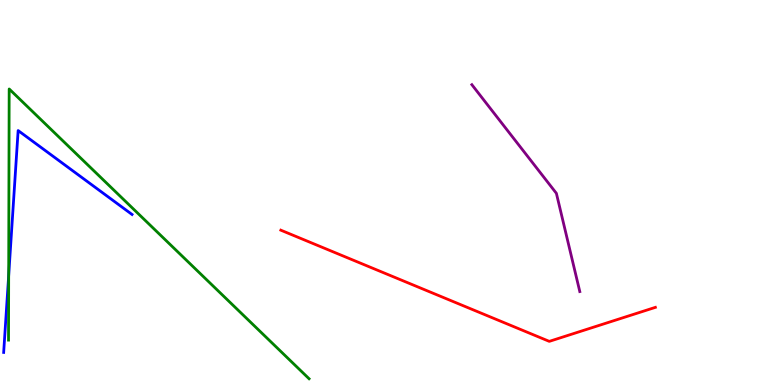[{'lines': ['blue', 'red'], 'intersections': []}, {'lines': ['green', 'red'], 'intersections': []}, {'lines': ['purple', 'red'], 'intersections': []}, {'lines': ['blue', 'green'], 'intersections': [{'x': 0.112, 'y': 2.84}]}, {'lines': ['blue', 'purple'], 'intersections': []}, {'lines': ['green', 'purple'], 'intersections': []}]